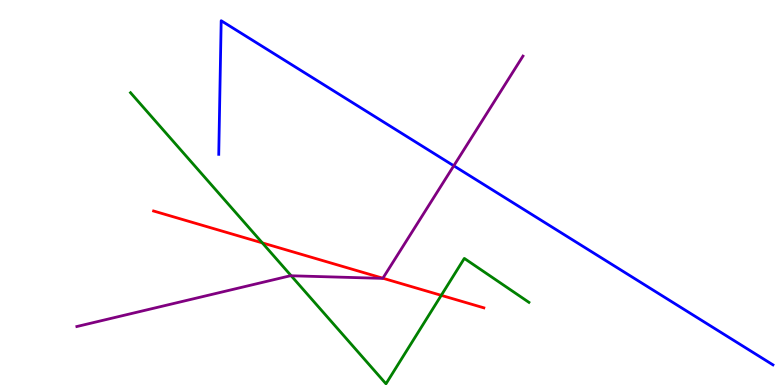[{'lines': ['blue', 'red'], 'intersections': []}, {'lines': ['green', 'red'], 'intersections': [{'x': 3.38, 'y': 3.69}, {'x': 5.69, 'y': 2.33}]}, {'lines': ['purple', 'red'], 'intersections': [{'x': 4.94, 'y': 2.77}]}, {'lines': ['blue', 'green'], 'intersections': []}, {'lines': ['blue', 'purple'], 'intersections': [{'x': 5.86, 'y': 5.69}]}, {'lines': ['green', 'purple'], 'intersections': [{'x': 3.76, 'y': 2.84}]}]